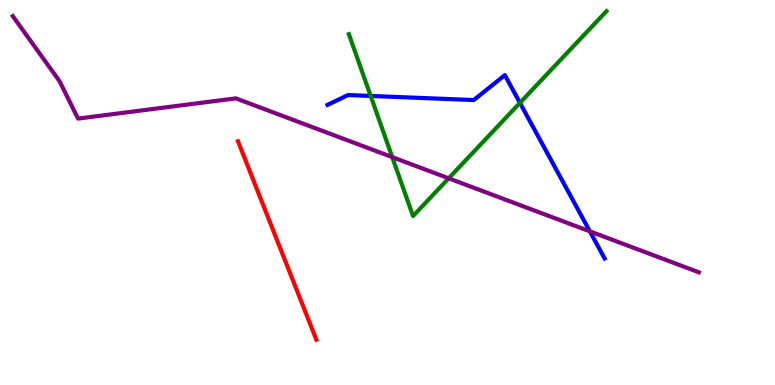[{'lines': ['blue', 'red'], 'intersections': []}, {'lines': ['green', 'red'], 'intersections': []}, {'lines': ['purple', 'red'], 'intersections': []}, {'lines': ['blue', 'green'], 'intersections': [{'x': 4.78, 'y': 7.51}, {'x': 6.71, 'y': 7.33}]}, {'lines': ['blue', 'purple'], 'intersections': [{'x': 7.61, 'y': 3.99}]}, {'lines': ['green', 'purple'], 'intersections': [{'x': 5.06, 'y': 5.92}, {'x': 5.79, 'y': 5.37}]}]